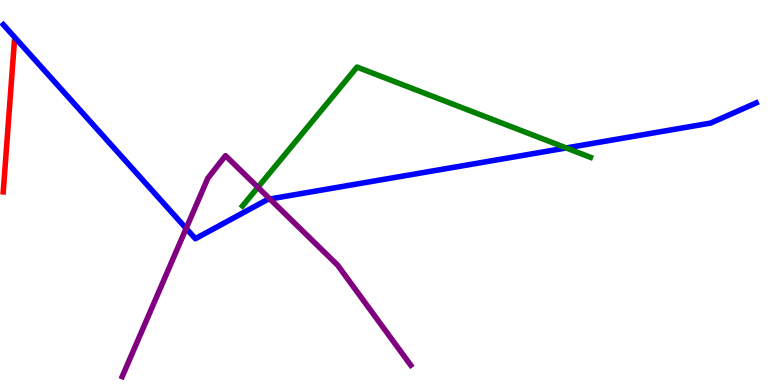[{'lines': ['blue', 'red'], 'intersections': []}, {'lines': ['green', 'red'], 'intersections': []}, {'lines': ['purple', 'red'], 'intersections': []}, {'lines': ['blue', 'green'], 'intersections': [{'x': 7.31, 'y': 6.16}]}, {'lines': ['blue', 'purple'], 'intersections': [{'x': 2.4, 'y': 4.07}, {'x': 3.48, 'y': 4.83}]}, {'lines': ['green', 'purple'], 'intersections': [{'x': 3.33, 'y': 5.14}]}]